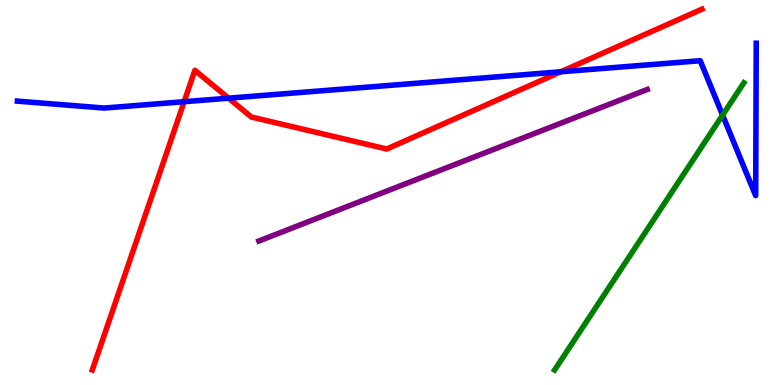[{'lines': ['blue', 'red'], 'intersections': [{'x': 2.38, 'y': 7.36}, {'x': 2.95, 'y': 7.45}, {'x': 7.24, 'y': 8.14}]}, {'lines': ['green', 'red'], 'intersections': []}, {'lines': ['purple', 'red'], 'intersections': []}, {'lines': ['blue', 'green'], 'intersections': [{'x': 9.32, 'y': 7.01}]}, {'lines': ['blue', 'purple'], 'intersections': []}, {'lines': ['green', 'purple'], 'intersections': []}]